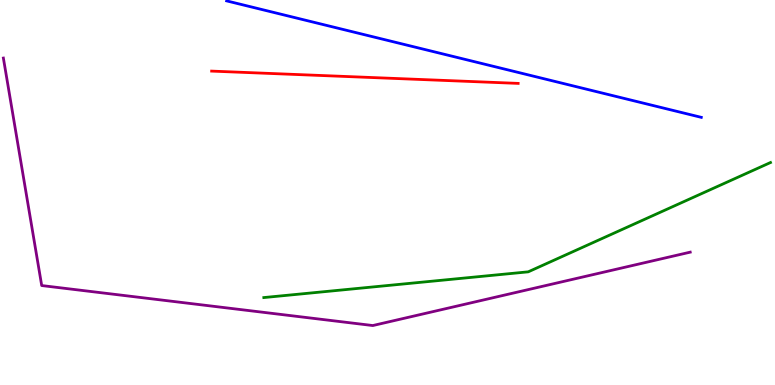[{'lines': ['blue', 'red'], 'intersections': []}, {'lines': ['green', 'red'], 'intersections': []}, {'lines': ['purple', 'red'], 'intersections': []}, {'lines': ['blue', 'green'], 'intersections': []}, {'lines': ['blue', 'purple'], 'intersections': []}, {'lines': ['green', 'purple'], 'intersections': []}]